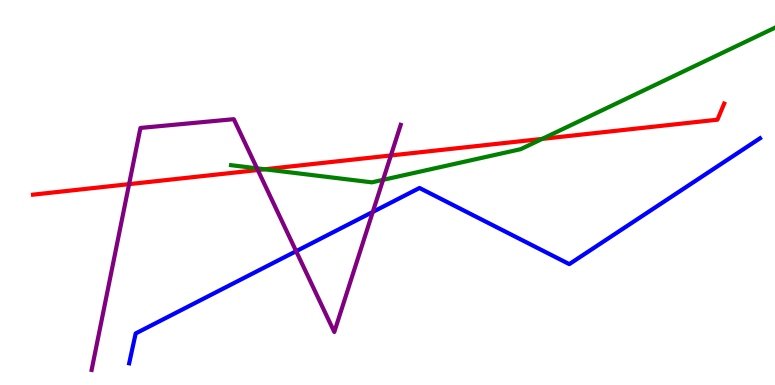[{'lines': ['blue', 'red'], 'intersections': []}, {'lines': ['green', 'red'], 'intersections': [{'x': 3.42, 'y': 5.6}, {'x': 7.0, 'y': 6.39}]}, {'lines': ['purple', 'red'], 'intersections': [{'x': 1.67, 'y': 5.22}, {'x': 3.33, 'y': 5.58}, {'x': 5.04, 'y': 5.96}]}, {'lines': ['blue', 'green'], 'intersections': []}, {'lines': ['blue', 'purple'], 'intersections': [{'x': 3.82, 'y': 3.48}, {'x': 4.81, 'y': 4.5}]}, {'lines': ['green', 'purple'], 'intersections': [{'x': 3.32, 'y': 5.63}, {'x': 4.94, 'y': 5.33}]}]